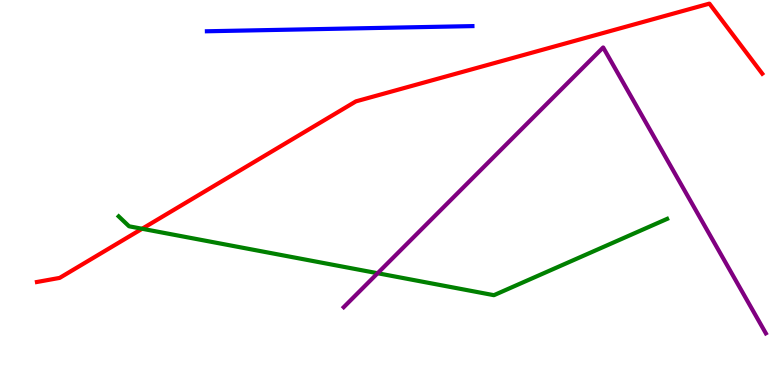[{'lines': ['blue', 'red'], 'intersections': []}, {'lines': ['green', 'red'], 'intersections': [{'x': 1.83, 'y': 4.06}]}, {'lines': ['purple', 'red'], 'intersections': []}, {'lines': ['blue', 'green'], 'intersections': []}, {'lines': ['blue', 'purple'], 'intersections': []}, {'lines': ['green', 'purple'], 'intersections': [{'x': 4.87, 'y': 2.9}]}]